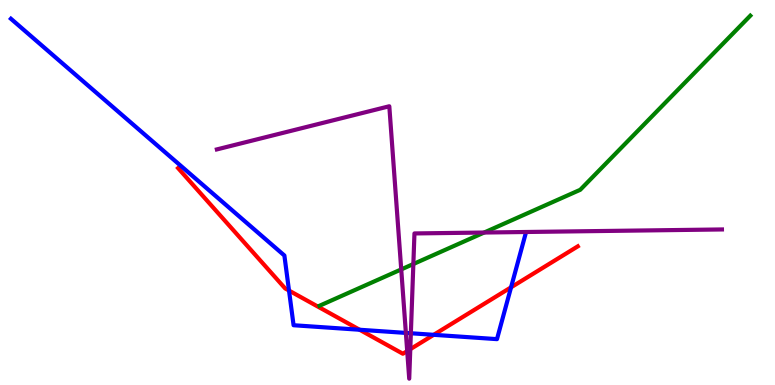[{'lines': ['blue', 'red'], 'intersections': [{'x': 3.73, 'y': 2.45}, {'x': 4.64, 'y': 1.44}, {'x': 5.6, 'y': 1.3}, {'x': 6.59, 'y': 2.54}]}, {'lines': ['green', 'red'], 'intersections': []}, {'lines': ['purple', 'red'], 'intersections': [{'x': 5.25, 'y': 0.881}, {'x': 5.29, 'y': 0.93}]}, {'lines': ['blue', 'green'], 'intersections': []}, {'lines': ['blue', 'purple'], 'intersections': [{'x': 5.24, 'y': 1.35}, {'x': 5.3, 'y': 1.34}]}, {'lines': ['green', 'purple'], 'intersections': [{'x': 5.18, 'y': 3.0}, {'x': 5.33, 'y': 3.14}, {'x': 6.25, 'y': 3.96}]}]